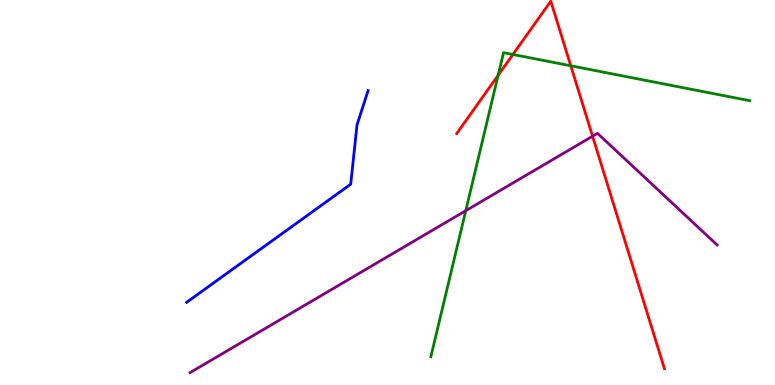[{'lines': ['blue', 'red'], 'intersections': []}, {'lines': ['green', 'red'], 'intersections': [{'x': 6.43, 'y': 8.04}, {'x': 6.62, 'y': 8.58}, {'x': 7.36, 'y': 8.29}]}, {'lines': ['purple', 'red'], 'intersections': [{'x': 7.65, 'y': 6.46}]}, {'lines': ['blue', 'green'], 'intersections': []}, {'lines': ['blue', 'purple'], 'intersections': []}, {'lines': ['green', 'purple'], 'intersections': [{'x': 6.01, 'y': 4.53}]}]